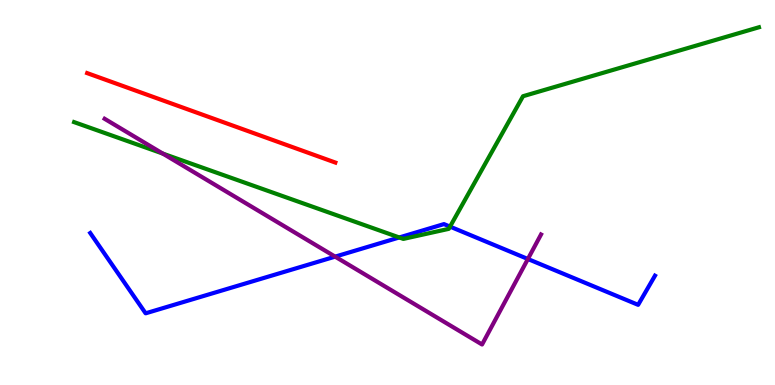[{'lines': ['blue', 'red'], 'intersections': []}, {'lines': ['green', 'red'], 'intersections': []}, {'lines': ['purple', 'red'], 'intersections': []}, {'lines': ['blue', 'green'], 'intersections': [{'x': 5.15, 'y': 3.83}, {'x': 5.81, 'y': 4.11}]}, {'lines': ['blue', 'purple'], 'intersections': [{'x': 4.32, 'y': 3.33}, {'x': 6.81, 'y': 3.27}]}, {'lines': ['green', 'purple'], 'intersections': [{'x': 2.1, 'y': 6.01}]}]